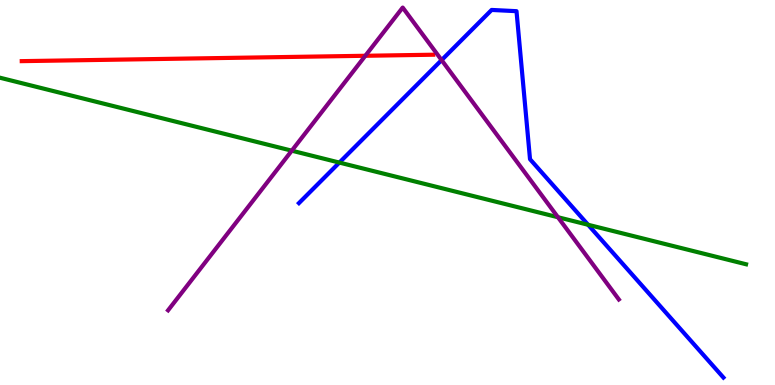[{'lines': ['blue', 'red'], 'intersections': []}, {'lines': ['green', 'red'], 'intersections': []}, {'lines': ['purple', 'red'], 'intersections': [{'x': 4.71, 'y': 8.55}]}, {'lines': ['blue', 'green'], 'intersections': [{'x': 4.38, 'y': 5.78}, {'x': 7.59, 'y': 4.16}]}, {'lines': ['blue', 'purple'], 'intersections': [{'x': 5.7, 'y': 8.44}]}, {'lines': ['green', 'purple'], 'intersections': [{'x': 3.76, 'y': 6.09}, {'x': 7.2, 'y': 4.36}]}]